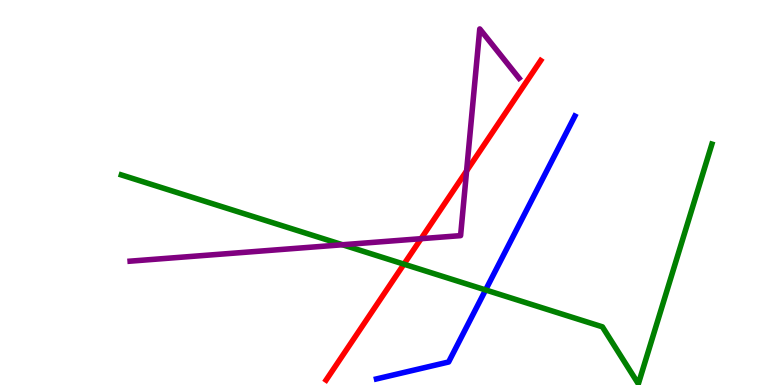[{'lines': ['blue', 'red'], 'intersections': []}, {'lines': ['green', 'red'], 'intersections': [{'x': 5.21, 'y': 3.14}]}, {'lines': ['purple', 'red'], 'intersections': [{'x': 5.43, 'y': 3.8}, {'x': 6.02, 'y': 5.56}]}, {'lines': ['blue', 'green'], 'intersections': [{'x': 6.27, 'y': 2.47}]}, {'lines': ['blue', 'purple'], 'intersections': []}, {'lines': ['green', 'purple'], 'intersections': [{'x': 4.42, 'y': 3.64}]}]